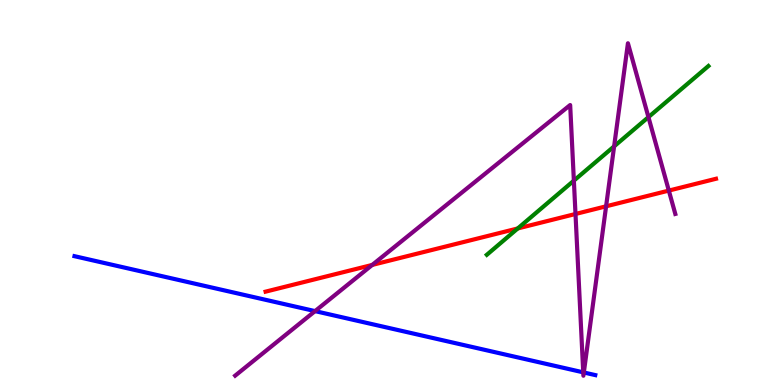[{'lines': ['blue', 'red'], 'intersections': []}, {'lines': ['green', 'red'], 'intersections': [{'x': 6.68, 'y': 4.07}]}, {'lines': ['purple', 'red'], 'intersections': [{'x': 4.8, 'y': 3.12}, {'x': 7.43, 'y': 4.44}, {'x': 7.82, 'y': 4.64}, {'x': 8.63, 'y': 5.05}]}, {'lines': ['blue', 'green'], 'intersections': []}, {'lines': ['blue', 'purple'], 'intersections': [{'x': 4.07, 'y': 1.92}, {'x': 7.53, 'y': 0.329}, {'x': 7.53, 'y': 0.325}]}, {'lines': ['green', 'purple'], 'intersections': [{'x': 7.4, 'y': 5.31}, {'x': 7.92, 'y': 6.2}, {'x': 8.37, 'y': 6.96}]}]